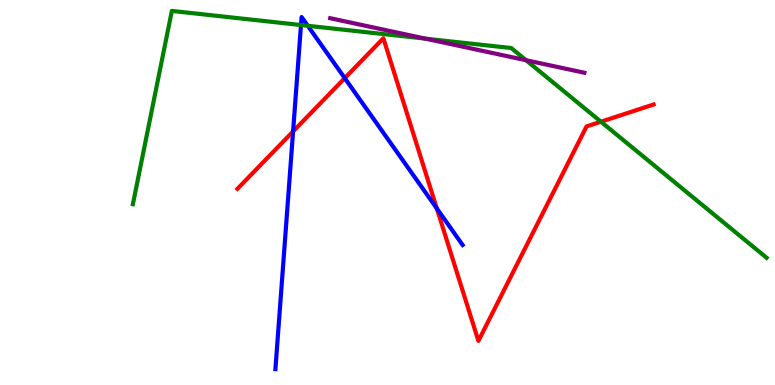[{'lines': ['blue', 'red'], 'intersections': [{'x': 3.78, 'y': 6.59}, {'x': 4.45, 'y': 7.97}, {'x': 5.64, 'y': 4.59}]}, {'lines': ['green', 'red'], 'intersections': [{'x': 7.75, 'y': 6.84}]}, {'lines': ['purple', 'red'], 'intersections': []}, {'lines': ['blue', 'green'], 'intersections': [{'x': 3.88, 'y': 9.35}, {'x': 3.97, 'y': 9.33}]}, {'lines': ['blue', 'purple'], 'intersections': []}, {'lines': ['green', 'purple'], 'intersections': [{'x': 5.49, 'y': 9.0}, {'x': 6.79, 'y': 8.44}]}]